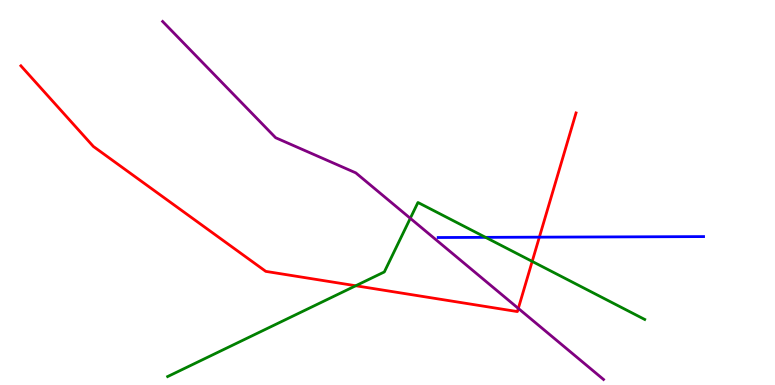[{'lines': ['blue', 'red'], 'intersections': [{'x': 6.96, 'y': 3.84}]}, {'lines': ['green', 'red'], 'intersections': [{'x': 4.59, 'y': 2.58}, {'x': 6.87, 'y': 3.21}]}, {'lines': ['purple', 'red'], 'intersections': [{'x': 6.69, 'y': 1.99}]}, {'lines': ['blue', 'green'], 'intersections': [{'x': 6.27, 'y': 3.83}]}, {'lines': ['blue', 'purple'], 'intersections': []}, {'lines': ['green', 'purple'], 'intersections': [{'x': 5.29, 'y': 4.33}]}]